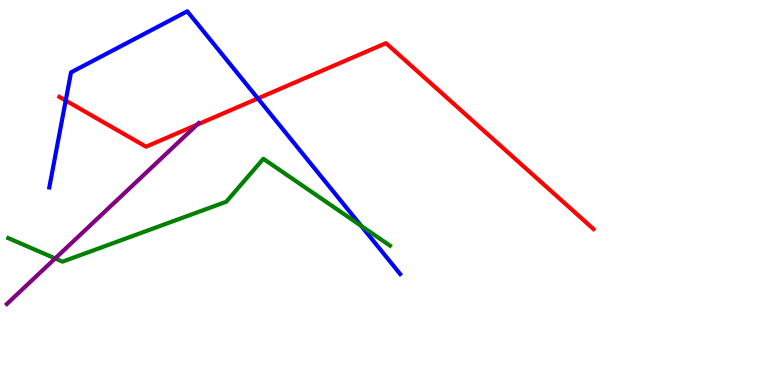[{'lines': ['blue', 'red'], 'intersections': [{'x': 0.848, 'y': 7.39}, {'x': 3.33, 'y': 7.44}]}, {'lines': ['green', 'red'], 'intersections': []}, {'lines': ['purple', 'red'], 'intersections': [{'x': 2.54, 'y': 6.76}]}, {'lines': ['blue', 'green'], 'intersections': [{'x': 4.66, 'y': 4.13}]}, {'lines': ['blue', 'purple'], 'intersections': []}, {'lines': ['green', 'purple'], 'intersections': [{'x': 0.712, 'y': 3.29}]}]